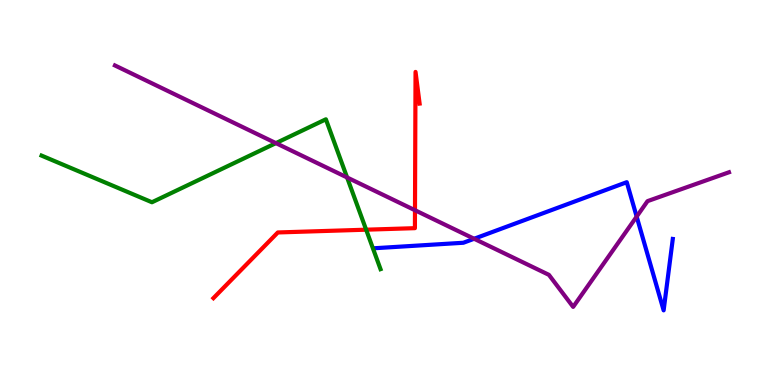[{'lines': ['blue', 'red'], 'intersections': []}, {'lines': ['green', 'red'], 'intersections': [{'x': 4.72, 'y': 4.03}]}, {'lines': ['purple', 'red'], 'intersections': [{'x': 5.35, 'y': 4.54}]}, {'lines': ['blue', 'green'], 'intersections': []}, {'lines': ['blue', 'purple'], 'intersections': [{'x': 6.12, 'y': 3.8}, {'x': 8.22, 'y': 4.37}]}, {'lines': ['green', 'purple'], 'intersections': [{'x': 3.56, 'y': 6.28}, {'x': 4.48, 'y': 5.39}]}]